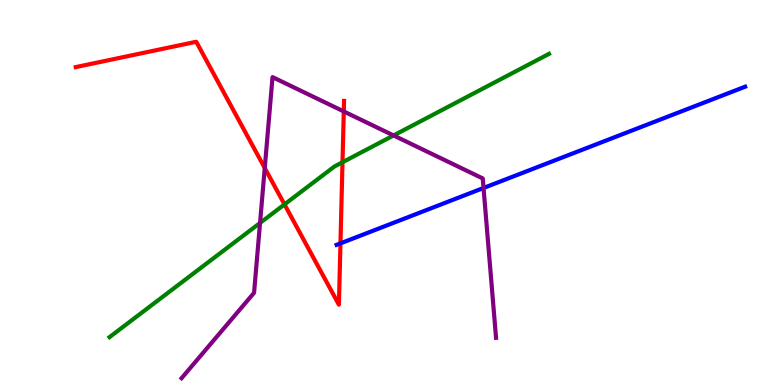[{'lines': ['blue', 'red'], 'intersections': [{'x': 4.39, 'y': 3.68}]}, {'lines': ['green', 'red'], 'intersections': [{'x': 3.67, 'y': 4.69}, {'x': 4.42, 'y': 5.79}]}, {'lines': ['purple', 'red'], 'intersections': [{'x': 3.42, 'y': 5.64}, {'x': 4.44, 'y': 7.1}]}, {'lines': ['blue', 'green'], 'intersections': []}, {'lines': ['blue', 'purple'], 'intersections': [{'x': 6.24, 'y': 5.12}]}, {'lines': ['green', 'purple'], 'intersections': [{'x': 3.36, 'y': 4.21}, {'x': 5.08, 'y': 6.48}]}]